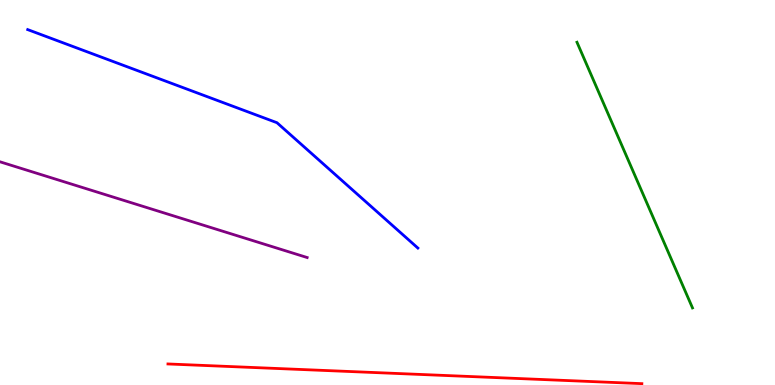[{'lines': ['blue', 'red'], 'intersections': []}, {'lines': ['green', 'red'], 'intersections': []}, {'lines': ['purple', 'red'], 'intersections': []}, {'lines': ['blue', 'green'], 'intersections': []}, {'lines': ['blue', 'purple'], 'intersections': []}, {'lines': ['green', 'purple'], 'intersections': []}]